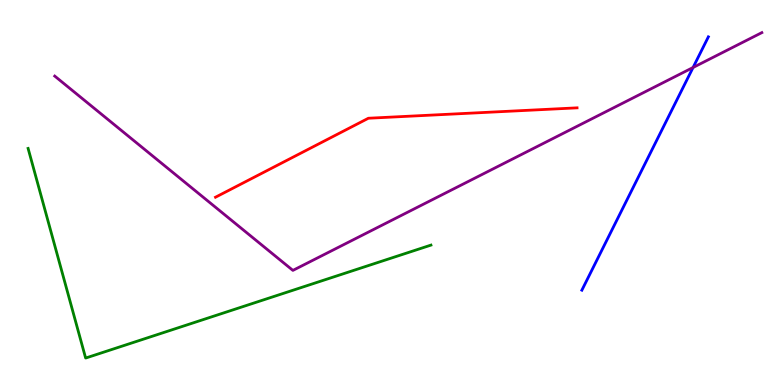[{'lines': ['blue', 'red'], 'intersections': []}, {'lines': ['green', 'red'], 'intersections': []}, {'lines': ['purple', 'red'], 'intersections': []}, {'lines': ['blue', 'green'], 'intersections': []}, {'lines': ['blue', 'purple'], 'intersections': [{'x': 8.94, 'y': 8.25}]}, {'lines': ['green', 'purple'], 'intersections': []}]